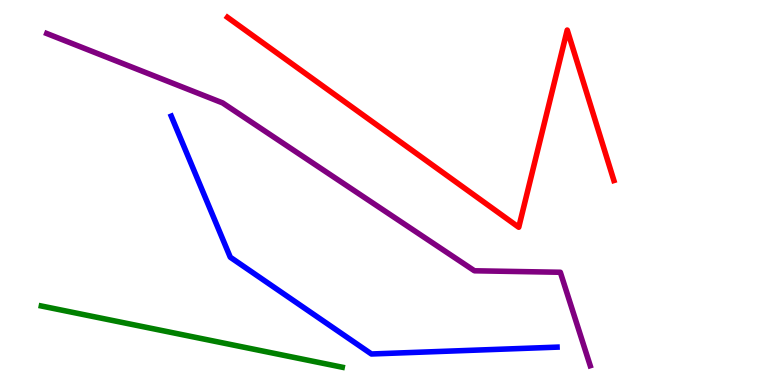[{'lines': ['blue', 'red'], 'intersections': []}, {'lines': ['green', 'red'], 'intersections': []}, {'lines': ['purple', 'red'], 'intersections': []}, {'lines': ['blue', 'green'], 'intersections': []}, {'lines': ['blue', 'purple'], 'intersections': []}, {'lines': ['green', 'purple'], 'intersections': []}]